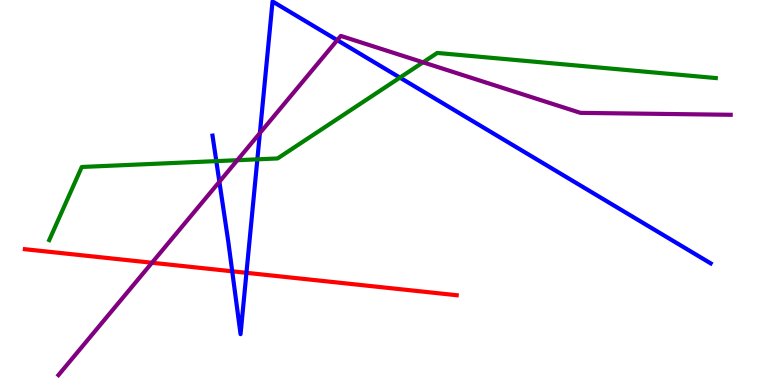[{'lines': ['blue', 'red'], 'intersections': [{'x': 3.0, 'y': 2.95}, {'x': 3.18, 'y': 2.91}]}, {'lines': ['green', 'red'], 'intersections': []}, {'lines': ['purple', 'red'], 'intersections': [{'x': 1.96, 'y': 3.18}]}, {'lines': ['blue', 'green'], 'intersections': [{'x': 2.79, 'y': 5.82}, {'x': 3.32, 'y': 5.86}, {'x': 5.16, 'y': 7.98}]}, {'lines': ['blue', 'purple'], 'intersections': [{'x': 2.83, 'y': 5.28}, {'x': 3.35, 'y': 6.54}, {'x': 4.35, 'y': 8.96}]}, {'lines': ['green', 'purple'], 'intersections': [{'x': 3.06, 'y': 5.84}, {'x': 5.46, 'y': 8.38}]}]